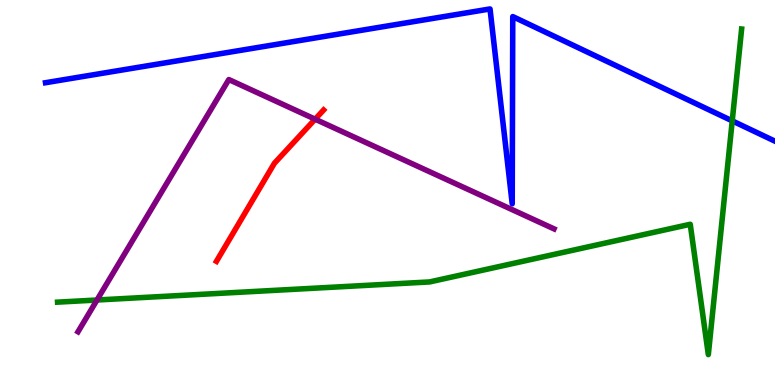[{'lines': ['blue', 'red'], 'intersections': []}, {'lines': ['green', 'red'], 'intersections': []}, {'lines': ['purple', 'red'], 'intersections': [{'x': 4.07, 'y': 6.9}]}, {'lines': ['blue', 'green'], 'intersections': [{'x': 9.45, 'y': 6.86}]}, {'lines': ['blue', 'purple'], 'intersections': []}, {'lines': ['green', 'purple'], 'intersections': [{'x': 1.25, 'y': 2.21}]}]